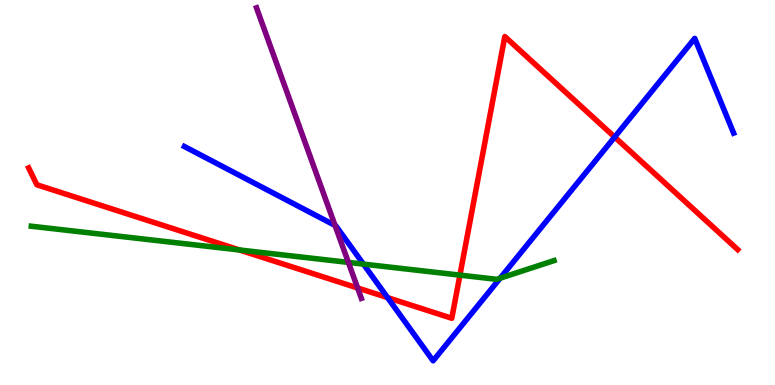[{'lines': ['blue', 'red'], 'intersections': [{'x': 5.0, 'y': 2.27}, {'x': 7.93, 'y': 6.44}]}, {'lines': ['green', 'red'], 'intersections': [{'x': 3.09, 'y': 3.51}, {'x': 5.93, 'y': 2.85}]}, {'lines': ['purple', 'red'], 'intersections': [{'x': 4.61, 'y': 2.52}]}, {'lines': ['blue', 'green'], 'intersections': [{'x': 4.69, 'y': 3.14}, {'x': 6.45, 'y': 2.77}]}, {'lines': ['blue', 'purple'], 'intersections': [{'x': 4.32, 'y': 4.14}]}, {'lines': ['green', 'purple'], 'intersections': [{'x': 4.5, 'y': 3.18}]}]